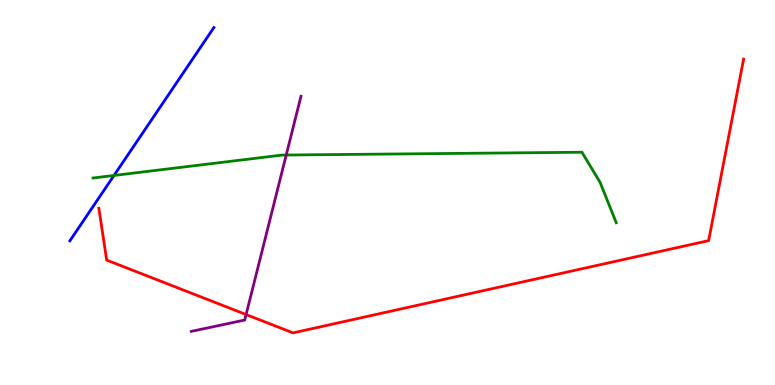[{'lines': ['blue', 'red'], 'intersections': []}, {'lines': ['green', 'red'], 'intersections': []}, {'lines': ['purple', 'red'], 'intersections': [{'x': 3.18, 'y': 1.83}]}, {'lines': ['blue', 'green'], 'intersections': [{'x': 1.47, 'y': 5.44}]}, {'lines': ['blue', 'purple'], 'intersections': []}, {'lines': ['green', 'purple'], 'intersections': [{'x': 3.69, 'y': 5.97}]}]